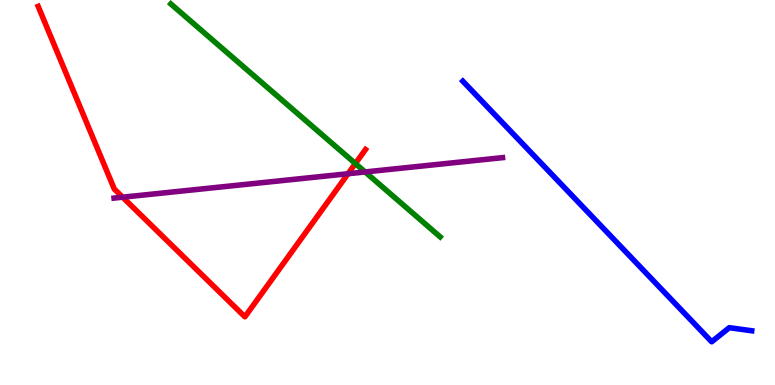[{'lines': ['blue', 'red'], 'intersections': []}, {'lines': ['green', 'red'], 'intersections': [{'x': 4.59, 'y': 5.75}]}, {'lines': ['purple', 'red'], 'intersections': [{'x': 1.58, 'y': 4.88}, {'x': 4.49, 'y': 5.49}]}, {'lines': ['blue', 'green'], 'intersections': []}, {'lines': ['blue', 'purple'], 'intersections': []}, {'lines': ['green', 'purple'], 'intersections': [{'x': 4.71, 'y': 5.53}]}]